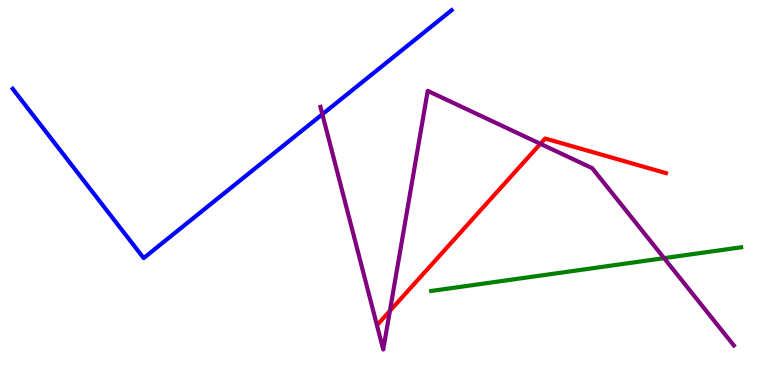[{'lines': ['blue', 'red'], 'intersections': []}, {'lines': ['green', 'red'], 'intersections': []}, {'lines': ['purple', 'red'], 'intersections': [{'x': 5.03, 'y': 1.92}, {'x': 6.97, 'y': 6.26}]}, {'lines': ['blue', 'green'], 'intersections': []}, {'lines': ['blue', 'purple'], 'intersections': [{'x': 4.16, 'y': 7.03}]}, {'lines': ['green', 'purple'], 'intersections': [{'x': 8.57, 'y': 3.29}]}]